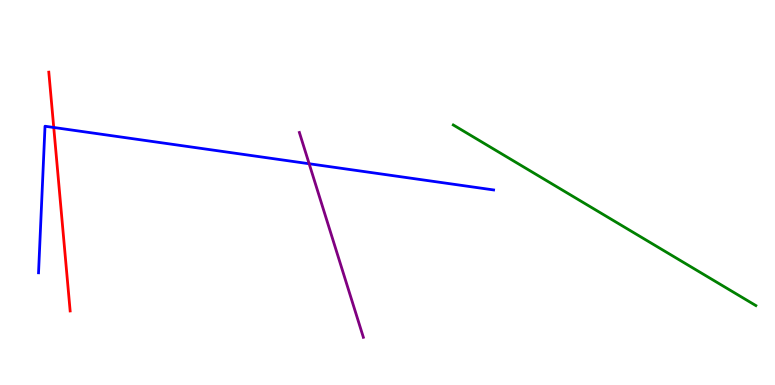[{'lines': ['blue', 'red'], 'intersections': [{'x': 0.694, 'y': 6.69}]}, {'lines': ['green', 'red'], 'intersections': []}, {'lines': ['purple', 'red'], 'intersections': []}, {'lines': ['blue', 'green'], 'intersections': []}, {'lines': ['blue', 'purple'], 'intersections': [{'x': 3.99, 'y': 5.75}]}, {'lines': ['green', 'purple'], 'intersections': []}]